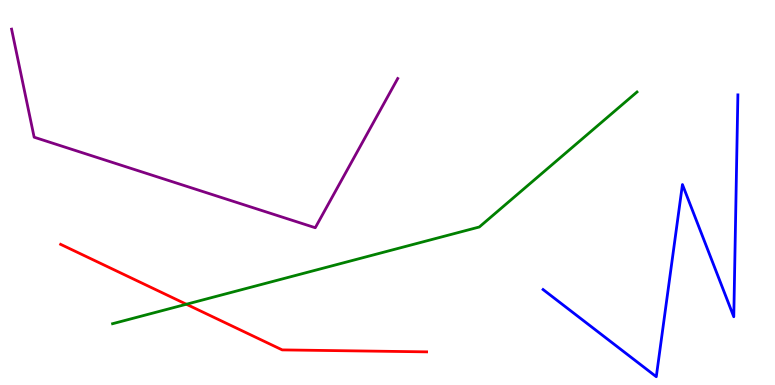[{'lines': ['blue', 'red'], 'intersections': []}, {'lines': ['green', 'red'], 'intersections': [{'x': 2.4, 'y': 2.1}]}, {'lines': ['purple', 'red'], 'intersections': []}, {'lines': ['blue', 'green'], 'intersections': []}, {'lines': ['blue', 'purple'], 'intersections': []}, {'lines': ['green', 'purple'], 'intersections': []}]